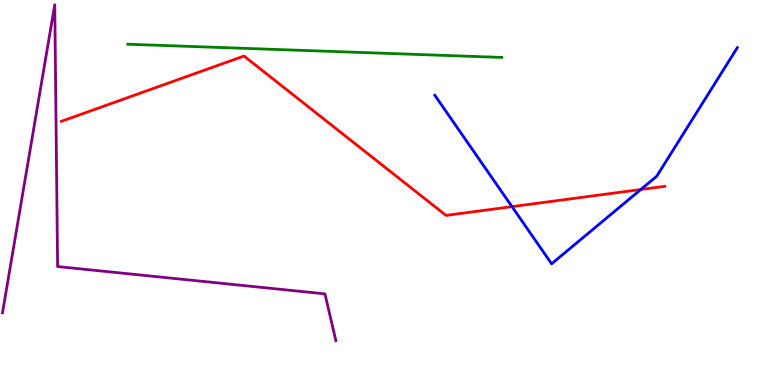[{'lines': ['blue', 'red'], 'intersections': [{'x': 6.61, 'y': 4.63}, {'x': 8.27, 'y': 5.08}]}, {'lines': ['green', 'red'], 'intersections': []}, {'lines': ['purple', 'red'], 'intersections': []}, {'lines': ['blue', 'green'], 'intersections': []}, {'lines': ['blue', 'purple'], 'intersections': []}, {'lines': ['green', 'purple'], 'intersections': []}]